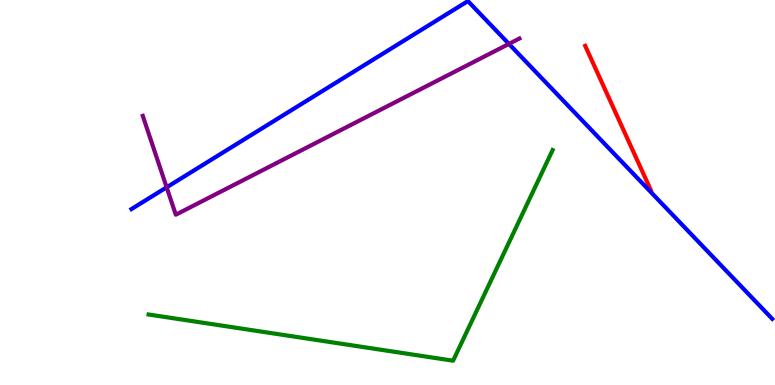[{'lines': ['blue', 'red'], 'intersections': []}, {'lines': ['green', 'red'], 'intersections': []}, {'lines': ['purple', 'red'], 'intersections': []}, {'lines': ['blue', 'green'], 'intersections': []}, {'lines': ['blue', 'purple'], 'intersections': [{'x': 2.15, 'y': 5.13}, {'x': 6.57, 'y': 8.86}]}, {'lines': ['green', 'purple'], 'intersections': []}]